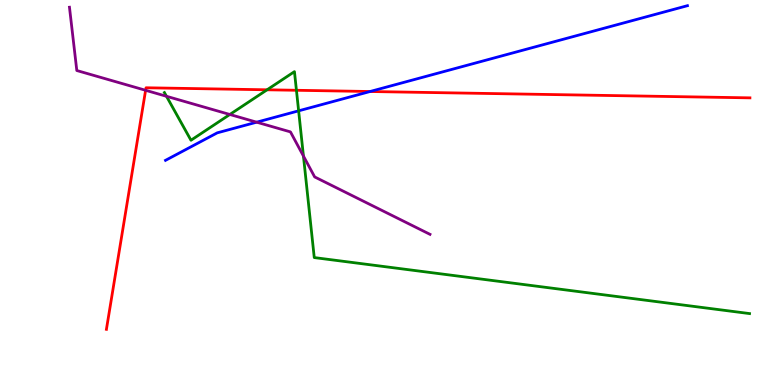[{'lines': ['blue', 'red'], 'intersections': [{'x': 4.78, 'y': 7.62}]}, {'lines': ['green', 'red'], 'intersections': [{'x': 3.45, 'y': 7.67}, {'x': 3.82, 'y': 7.65}]}, {'lines': ['purple', 'red'], 'intersections': [{'x': 1.88, 'y': 7.65}]}, {'lines': ['blue', 'green'], 'intersections': [{'x': 3.85, 'y': 7.12}]}, {'lines': ['blue', 'purple'], 'intersections': [{'x': 3.31, 'y': 6.83}]}, {'lines': ['green', 'purple'], 'intersections': [{'x': 2.15, 'y': 7.5}, {'x': 2.97, 'y': 7.03}, {'x': 3.92, 'y': 5.95}]}]